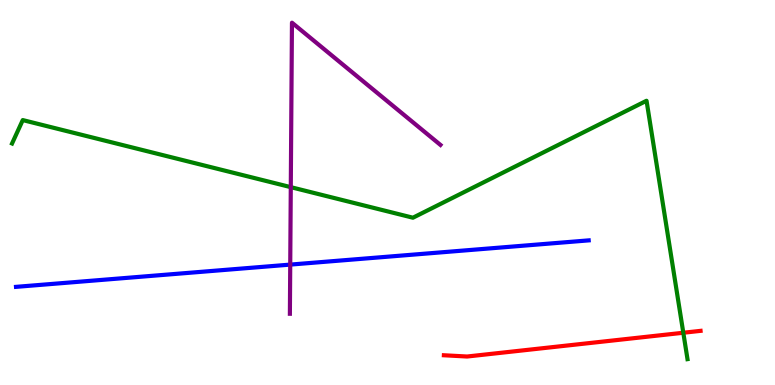[{'lines': ['blue', 'red'], 'intersections': []}, {'lines': ['green', 'red'], 'intersections': [{'x': 8.82, 'y': 1.36}]}, {'lines': ['purple', 'red'], 'intersections': []}, {'lines': ['blue', 'green'], 'intersections': []}, {'lines': ['blue', 'purple'], 'intersections': [{'x': 3.74, 'y': 3.13}]}, {'lines': ['green', 'purple'], 'intersections': [{'x': 3.75, 'y': 5.14}]}]